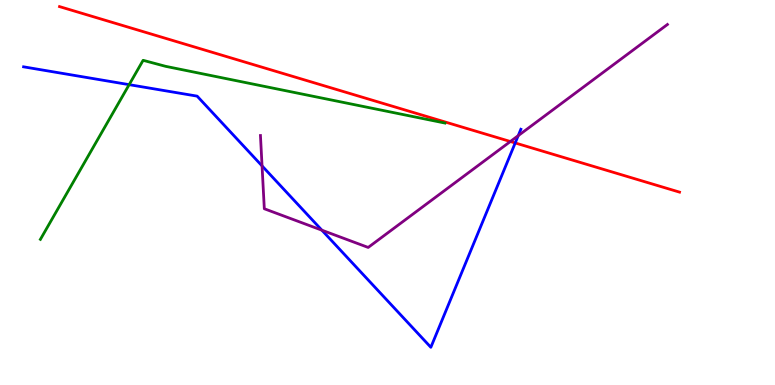[{'lines': ['blue', 'red'], 'intersections': [{'x': 6.65, 'y': 6.29}]}, {'lines': ['green', 'red'], 'intersections': []}, {'lines': ['purple', 'red'], 'intersections': [{'x': 6.59, 'y': 6.32}]}, {'lines': ['blue', 'green'], 'intersections': [{'x': 1.67, 'y': 7.8}]}, {'lines': ['blue', 'purple'], 'intersections': [{'x': 3.38, 'y': 5.69}, {'x': 4.15, 'y': 4.02}, {'x': 6.69, 'y': 6.48}]}, {'lines': ['green', 'purple'], 'intersections': []}]